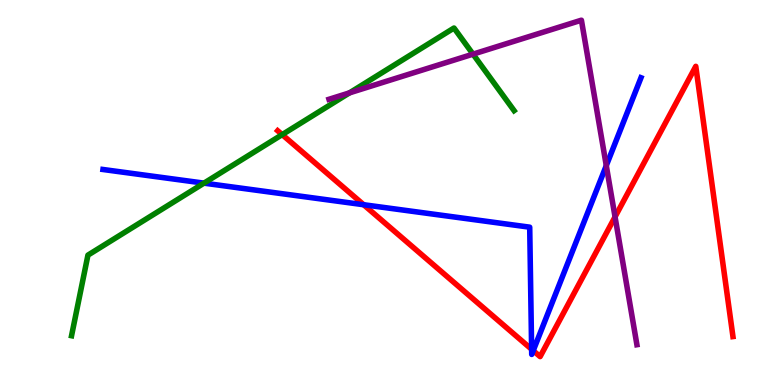[{'lines': ['blue', 'red'], 'intersections': [{'x': 4.69, 'y': 4.68}, {'x': 6.86, 'y': 0.928}, {'x': 6.88, 'y': 0.892}]}, {'lines': ['green', 'red'], 'intersections': [{'x': 3.64, 'y': 6.5}]}, {'lines': ['purple', 'red'], 'intersections': [{'x': 7.94, 'y': 4.37}]}, {'lines': ['blue', 'green'], 'intersections': [{'x': 2.63, 'y': 5.24}]}, {'lines': ['blue', 'purple'], 'intersections': [{'x': 7.82, 'y': 5.7}]}, {'lines': ['green', 'purple'], 'intersections': [{'x': 4.51, 'y': 7.59}, {'x': 6.1, 'y': 8.59}]}]